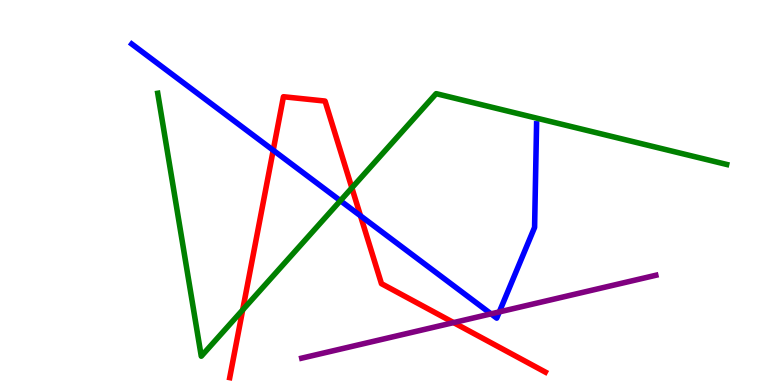[{'lines': ['blue', 'red'], 'intersections': [{'x': 3.53, 'y': 6.1}, {'x': 4.65, 'y': 4.39}]}, {'lines': ['green', 'red'], 'intersections': [{'x': 3.13, 'y': 1.95}, {'x': 4.54, 'y': 5.12}]}, {'lines': ['purple', 'red'], 'intersections': [{'x': 5.85, 'y': 1.62}]}, {'lines': ['blue', 'green'], 'intersections': [{'x': 4.39, 'y': 4.79}]}, {'lines': ['blue', 'purple'], 'intersections': [{'x': 6.34, 'y': 1.85}, {'x': 6.44, 'y': 1.9}]}, {'lines': ['green', 'purple'], 'intersections': []}]